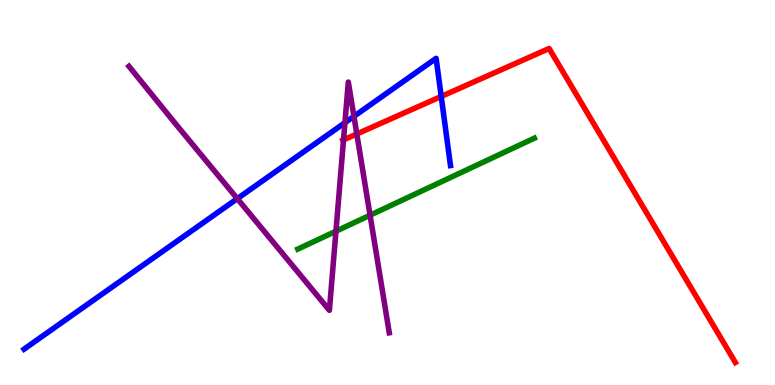[{'lines': ['blue', 'red'], 'intersections': [{'x': 5.69, 'y': 7.49}]}, {'lines': ['green', 'red'], 'intersections': []}, {'lines': ['purple', 'red'], 'intersections': [{'x': 4.43, 'y': 6.37}, {'x': 4.6, 'y': 6.52}]}, {'lines': ['blue', 'green'], 'intersections': []}, {'lines': ['blue', 'purple'], 'intersections': [{'x': 3.06, 'y': 4.84}, {'x': 4.45, 'y': 6.81}, {'x': 4.57, 'y': 6.98}]}, {'lines': ['green', 'purple'], 'intersections': [{'x': 4.33, 'y': 3.99}, {'x': 4.78, 'y': 4.41}]}]